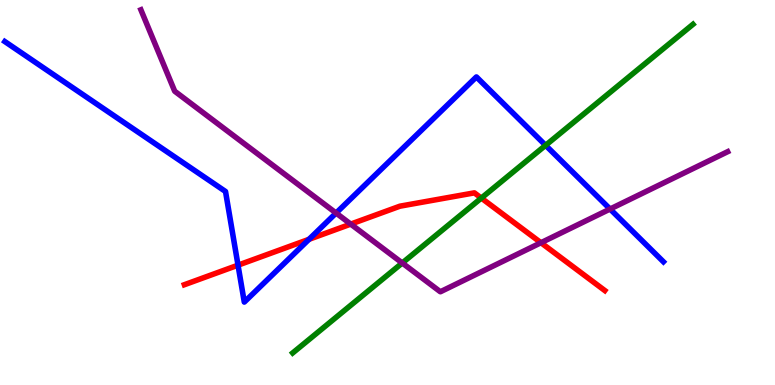[{'lines': ['blue', 'red'], 'intersections': [{'x': 3.07, 'y': 3.11}, {'x': 3.99, 'y': 3.78}]}, {'lines': ['green', 'red'], 'intersections': [{'x': 6.21, 'y': 4.86}]}, {'lines': ['purple', 'red'], 'intersections': [{'x': 4.53, 'y': 4.18}, {'x': 6.98, 'y': 3.7}]}, {'lines': ['blue', 'green'], 'intersections': [{'x': 7.04, 'y': 6.23}]}, {'lines': ['blue', 'purple'], 'intersections': [{'x': 4.34, 'y': 4.47}, {'x': 7.87, 'y': 4.57}]}, {'lines': ['green', 'purple'], 'intersections': [{'x': 5.19, 'y': 3.17}]}]